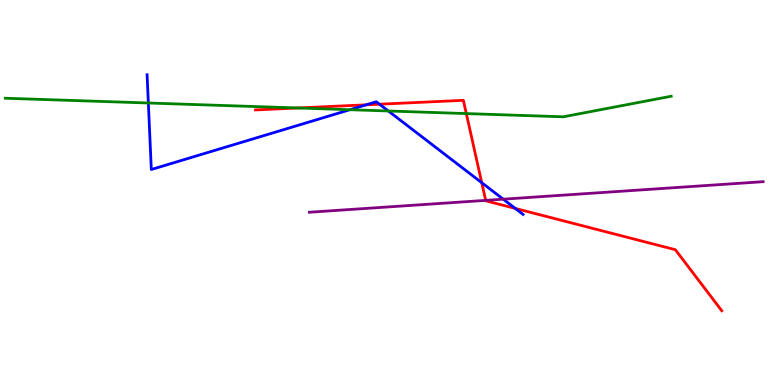[{'lines': ['blue', 'red'], 'intersections': [{'x': 4.72, 'y': 7.28}, {'x': 4.9, 'y': 7.29}, {'x': 6.22, 'y': 5.25}, {'x': 6.65, 'y': 4.59}]}, {'lines': ['green', 'red'], 'intersections': [{'x': 3.84, 'y': 7.2}, {'x': 6.02, 'y': 7.05}]}, {'lines': ['purple', 'red'], 'intersections': [{'x': 6.27, 'y': 4.8}]}, {'lines': ['blue', 'green'], 'intersections': [{'x': 1.91, 'y': 7.32}, {'x': 4.52, 'y': 7.15}, {'x': 5.01, 'y': 7.12}]}, {'lines': ['blue', 'purple'], 'intersections': [{'x': 6.49, 'y': 4.83}]}, {'lines': ['green', 'purple'], 'intersections': []}]